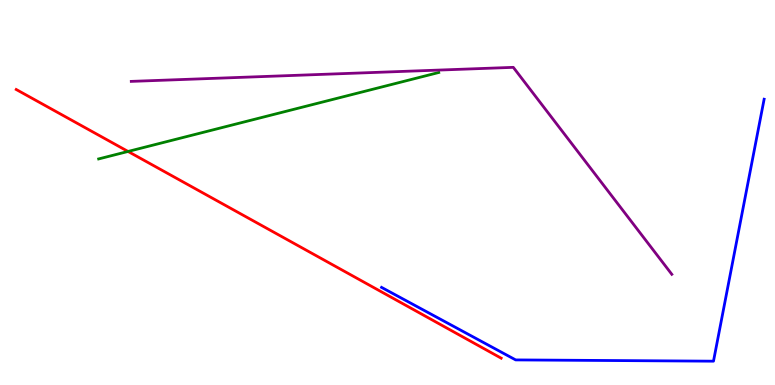[{'lines': ['blue', 'red'], 'intersections': []}, {'lines': ['green', 'red'], 'intersections': [{'x': 1.65, 'y': 6.07}]}, {'lines': ['purple', 'red'], 'intersections': []}, {'lines': ['blue', 'green'], 'intersections': []}, {'lines': ['blue', 'purple'], 'intersections': []}, {'lines': ['green', 'purple'], 'intersections': []}]